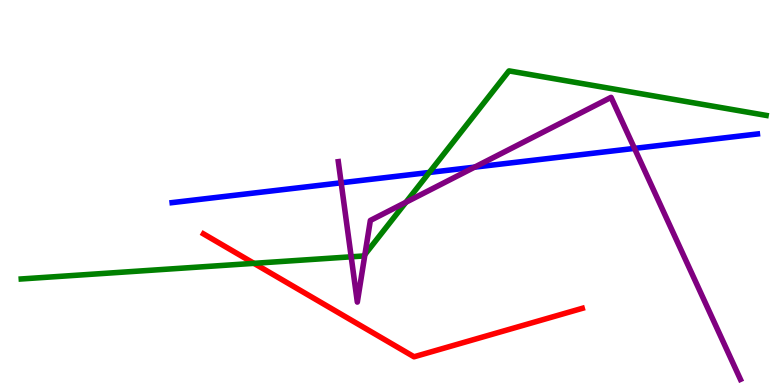[{'lines': ['blue', 'red'], 'intersections': []}, {'lines': ['green', 'red'], 'intersections': [{'x': 3.28, 'y': 3.16}]}, {'lines': ['purple', 'red'], 'intersections': []}, {'lines': ['blue', 'green'], 'intersections': [{'x': 5.54, 'y': 5.52}]}, {'lines': ['blue', 'purple'], 'intersections': [{'x': 4.4, 'y': 5.25}, {'x': 6.12, 'y': 5.66}, {'x': 8.19, 'y': 6.15}]}, {'lines': ['green', 'purple'], 'intersections': [{'x': 4.53, 'y': 3.33}, {'x': 4.71, 'y': 3.39}, {'x': 5.24, 'y': 4.75}]}]